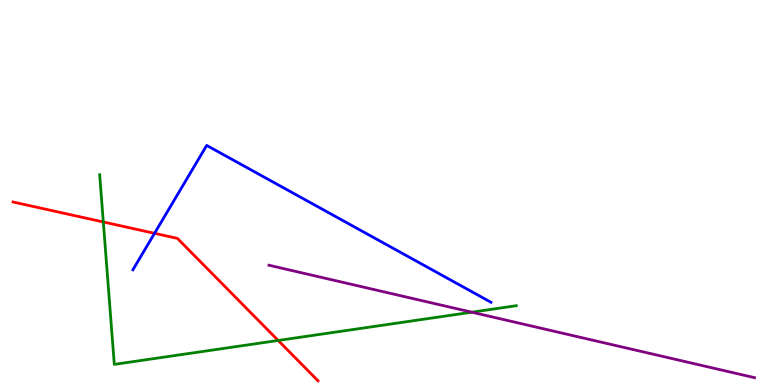[{'lines': ['blue', 'red'], 'intersections': [{'x': 1.99, 'y': 3.94}]}, {'lines': ['green', 'red'], 'intersections': [{'x': 1.33, 'y': 4.23}, {'x': 3.59, 'y': 1.16}]}, {'lines': ['purple', 'red'], 'intersections': []}, {'lines': ['blue', 'green'], 'intersections': []}, {'lines': ['blue', 'purple'], 'intersections': []}, {'lines': ['green', 'purple'], 'intersections': [{'x': 6.09, 'y': 1.89}]}]